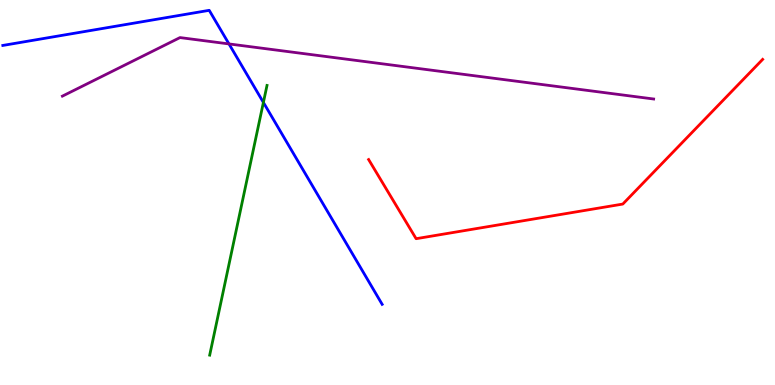[{'lines': ['blue', 'red'], 'intersections': []}, {'lines': ['green', 'red'], 'intersections': []}, {'lines': ['purple', 'red'], 'intersections': []}, {'lines': ['blue', 'green'], 'intersections': [{'x': 3.4, 'y': 7.34}]}, {'lines': ['blue', 'purple'], 'intersections': [{'x': 2.95, 'y': 8.86}]}, {'lines': ['green', 'purple'], 'intersections': []}]